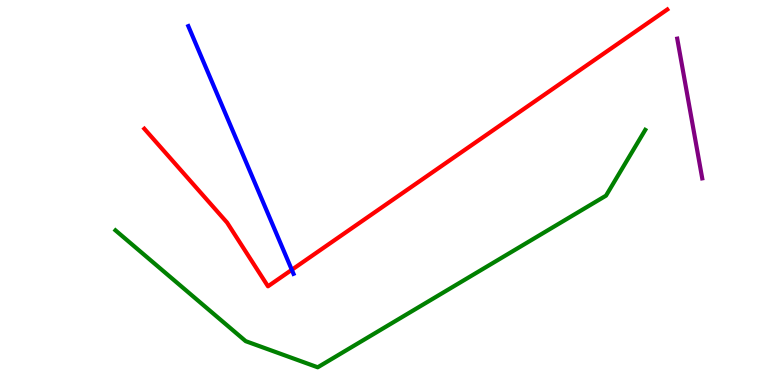[{'lines': ['blue', 'red'], 'intersections': [{'x': 3.77, 'y': 2.99}]}, {'lines': ['green', 'red'], 'intersections': []}, {'lines': ['purple', 'red'], 'intersections': []}, {'lines': ['blue', 'green'], 'intersections': []}, {'lines': ['blue', 'purple'], 'intersections': []}, {'lines': ['green', 'purple'], 'intersections': []}]